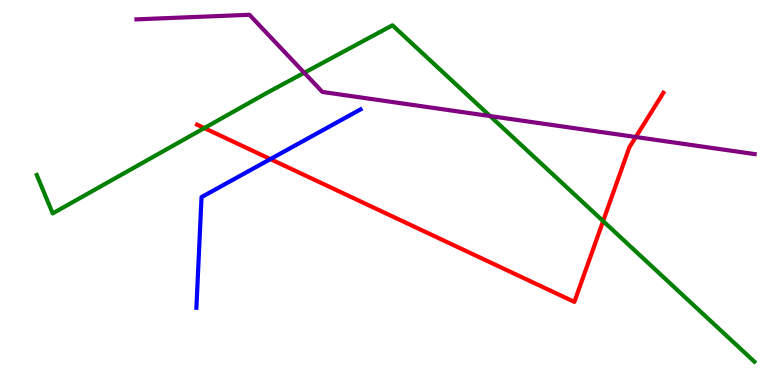[{'lines': ['blue', 'red'], 'intersections': [{'x': 3.49, 'y': 5.87}]}, {'lines': ['green', 'red'], 'intersections': [{'x': 2.64, 'y': 6.67}, {'x': 7.78, 'y': 4.26}]}, {'lines': ['purple', 'red'], 'intersections': [{'x': 8.2, 'y': 6.44}]}, {'lines': ['blue', 'green'], 'intersections': []}, {'lines': ['blue', 'purple'], 'intersections': []}, {'lines': ['green', 'purple'], 'intersections': [{'x': 3.93, 'y': 8.11}, {'x': 6.32, 'y': 6.99}]}]